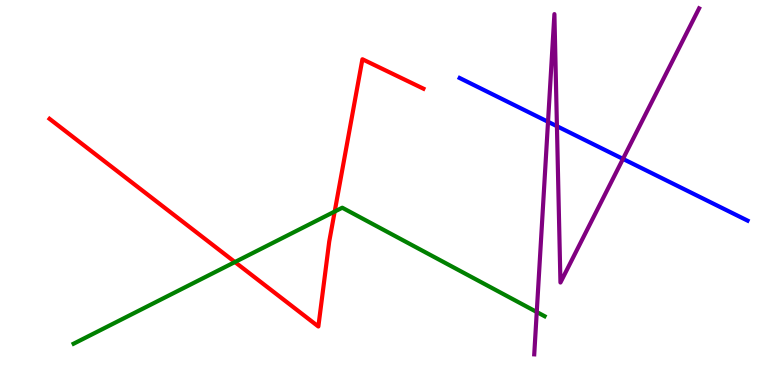[{'lines': ['blue', 'red'], 'intersections': []}, {'lines': ['green', 'red'], 'intersections': [{'x': 3.03, 'y': 3.19}, {'x': 4.32, 'y': 4.51}]}, {'lines': ['purple', 'red'], 'intersections': []}, {'lines': ['blue', 'green'], 'intersections': []}, {'lines': ['blue', 'purple'], 'intersections': [{'x': 7.07, 'y': 6.84}, {'x': 7.19, 'y': 6.72}, {'x': 8.04, 'y': 5.87}]}, {'lines': ['green', 'purple'], 'intersections': [{'x': 6.93, 'y': 1.9}]}]